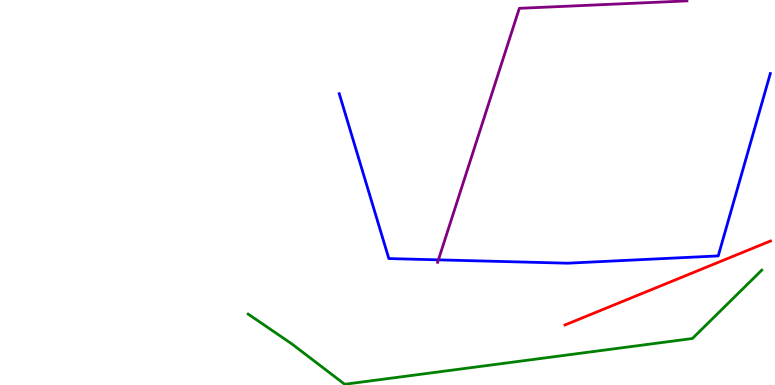[{'lines': ['blue', 'red'], 'intersections': []}, {'lines': ['green', 'red'], 'intersections': []}, {'lines': ['purple', 'red'], 'intersections': []}, {'lines': ['blue', 'green'], 'intersections': []}, {'lines': ['blue', 'purple'], 'intersections': [{'x': 5.66, 'y': 3.25}]}, {'lines': ['green', 'purple'], 'intersections': []}]